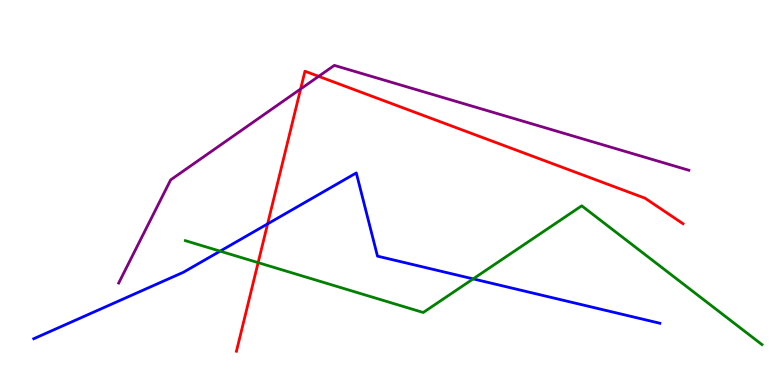[{'lines': ['blue', 'red'], 'intersections': [{'x': 3.45, 'y': 4.19}]}, {'lines': ['green', 'red'], 'intersections': [{'x': 3.33, 'y': 3.18}]}, {'lines': ['purple', 'red'], 'intersections': [{'x': 3.88, 'y': 7.69}, {'x': 4.11, 'y': 8.02}]}, {'lines': ['blue', 'green'], 'intersections': [{'x': 2.84, 'y': 3.48}, {'x': 6.11, 'y': 2.76}]}, {'lines': ['blue', 'purple'], 'intersections': []}, {'lines': ['green', 'purple'], 'intersections': []}]